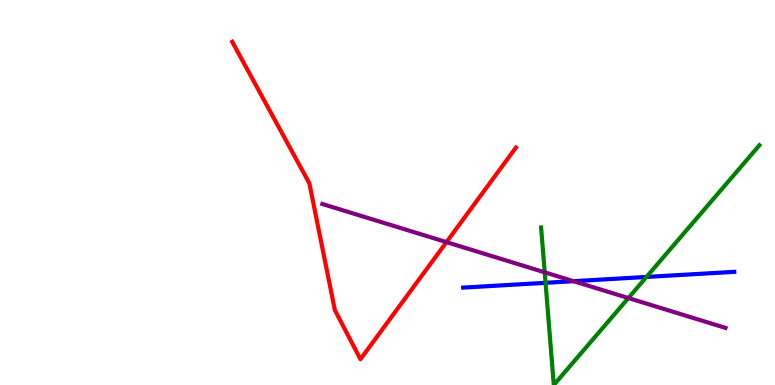[{'lines': ['blue', 'red'], 'intersections': []}, {'lines': ['green', 'red'], 'intersections': []}, {'lines': ['purple', 'red'], 'intersections': [{'x': 5.76, 'y': 3.71}]}, {'lines': ['blue', 'green'], 'intersections': [{'x': 7.04, 'y': 2.65}, {'x': 8.34, 'y': 2.81}]}, {'lines': ['blue', 'purple'], 'intersections': [{'x': 7.4, 'y': 2.7}]}, {'lines': ['green', 'purple'], 'intersections': [{'x': 7.03, 'y': 2.93}, {'x': 8.11, 'y': 2.26}]}]